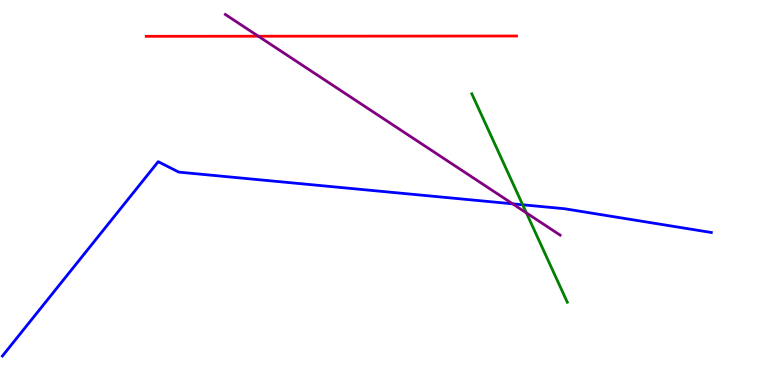[{'lines': ['blue', 'red'], 'intersections': []}, {'lines': ['green', 'red'], 'intersections': []}, {'lines': ['purple', 'red'], 'intersections': [{'x': 3.33, 'y': 9.06}]}, {'lines': ['blue', 'green'], 'intersections': [{'x': 6.74, 'y': 4.68}]}, {'lines': ['blue', 'purple'], 'intersections': [{'x': 6.61, 'y': 4.71}]}, {'lines': ['green', 'purple'], 'intersections': [{'x': 6.79, 'y': 4.47}]}]